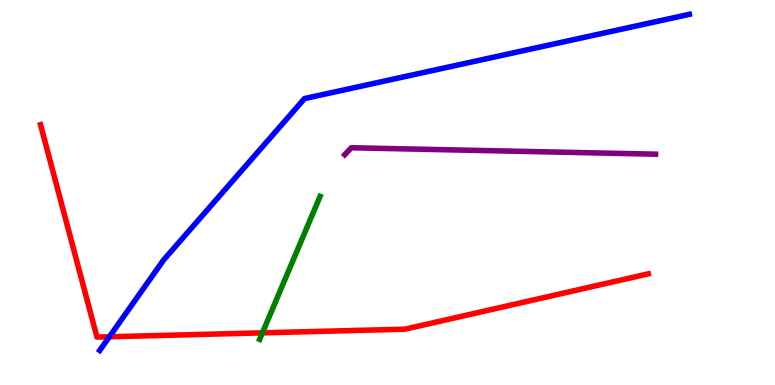[{'lines': ['blue', 'red'], 'intersections': [{'x': 1.41, 'y': 1.25}]}, {'lines': ['green', 'red'], 'intersections': [{'x': 3.39, 'y': 1.35}]}, {'lines': ['purple', 'red'], 'intersections': []}, {'lines': ['blue', 'green'], 'intersections': []}, {'lines': ['blue', 'purple'], 'intersections': []}, {'lines': ['green', 'purple'], 'intersections': []}]